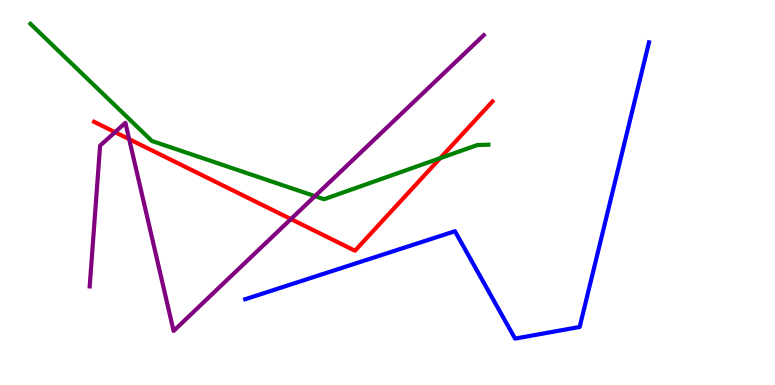[{'lines': ['blue', 'red'], 'intersections': []}, {'lines': ['green', 'red'], 'intersections': [{'x': 5.68, 'y': 5.89}]}, {'lines': ['purple', 'red'], 'intersections': [{'x': 1.48, 'y': 6.57}, {'x': 1.67, 'y': 6.39}, {'x': 3.75, 'y': 4.31}]}, {'lines': ['blue', 'green'], 'intersections': []}, {'lines': ['blue', 'purple'], 'intersections': []}, {'lines': ['green', 'purple'], 'intersections': [{'x': 4.06, 'y': 4.91}]}]